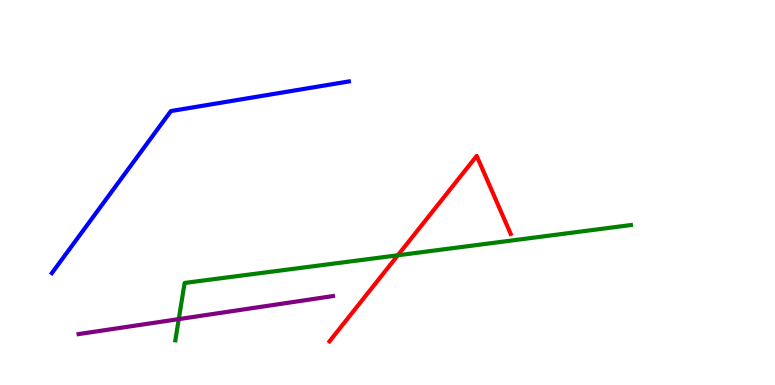[{'lines': ['blue', 'red'], 'intersections': []}, {'lines': ['green', 'red'], 'intersections': [{'x': 5.13, 'y': 3.37}]}, {'lines': ['purple', 'red'], 'intersections': []}, {'lines': ['blue', 'green'], 'intersections': []}, {'lines': ['blue', 'purple'], 'intersections': []}, {'lines': ['green', 'purple'], 'intersections': [{'x': 2.31, 'y': 1.71}]}]